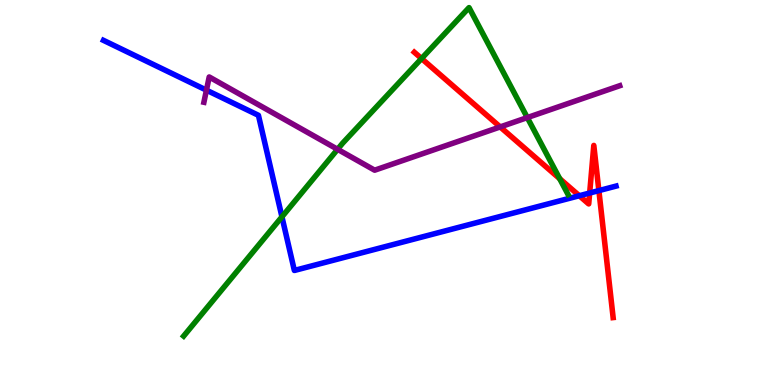[{'lines': ['blue', 'red'], 'intersections': [{'x': 7.47, 'y': 4.92}, {'x': 7.61, 'y': 4.99}, {'x': 7.73, 'y': 5.05}]}, {'lines': ['green', 'red'], 'intersections': [{'x': 5.44, 'y': 8.48}, {'x': 7.22, 'y': 5.36}]}, {'lines': ['purple', 'red'], 'intersections': [{'x': 6.45, 'y': 6.7}]}, {'lines': ['blue', 'green'], 'intersections': [{'x': 3.64, 'y': 4.37}]}, {'lines': ['blue', 'purple'], 'intersections': [{'x': 2.66, 'y': 7.66}]}, {'lines': ['green', 'purple'], 'intersections': [{'x': 4.36, 'y': 6.12}, {'x': 6.8, 'y': 6.95}]}]